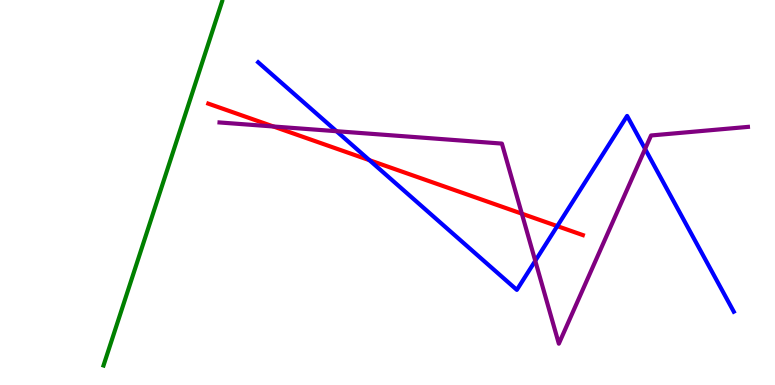[{'lines': ['blue', 'red'], 'intersections': [{'x': 4.77, 'y': 5.84}, {'x': 7.19, 'y': 4.13}]}, {'lines': ['green', 'red'], 'intersections': []}, {'lines': ['purple', 'red'], 'intersections': [{'x': 3.53, 'y': 6.71}, {'x': 6.73, 'y': 4.45}]}, {'lines': ['blue', 'green'], 'intersections': []}, {'lines': ['blue', 'purple'], 'intersections': [{'x': 4.34, 'y': 6.59}, {'x': 6.91, 'y': 3.23}, {'x': 8.32, 'y': 6.13}]}, {'lines': ['green', 'purple'], 'intersections': []}]